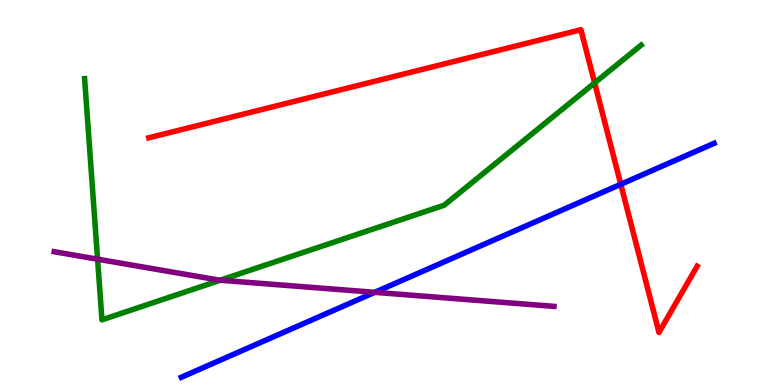[{'lines': ['blue', 'red'], 'intersections': [{'x': 8.01, 'y': 5.21}]}, {'lines': ['green', 'red'], 'intersections': [{'x': 7.67, 'y': 7.85}]}, {'lines': ['purple', 'red'], 'intersections': []}, {'lines': ['blue', 'green'], 'intersections': []}, {'lines': ['blue', 'purple'], 'intersections': [{'x': 4.84, 'y': 2.41}]}, {'lines': ['green', 'purple'], 'intersections': [{'x': 1.26, 'y': 3.27}, {'x': 2.84, 'y': 2.72}]}]